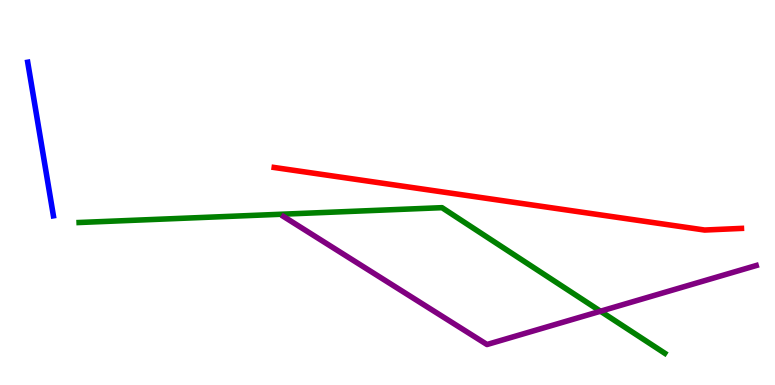[{'lines': ['blue', 'red'], 'intersections': []}, {'lines': ['green', 'red'], 'intersections': []}, {'lines': ['purple', 'red'], 'intersections': []}, {'lines': ['blue', 'green'], 'intersections': []}, {'lines': ['blue', 'purple'], 'intersections': []}, {'lines': ['green', 'purple'], 'intersections': [{'x': 7.75, 'y': 1.92}]}]